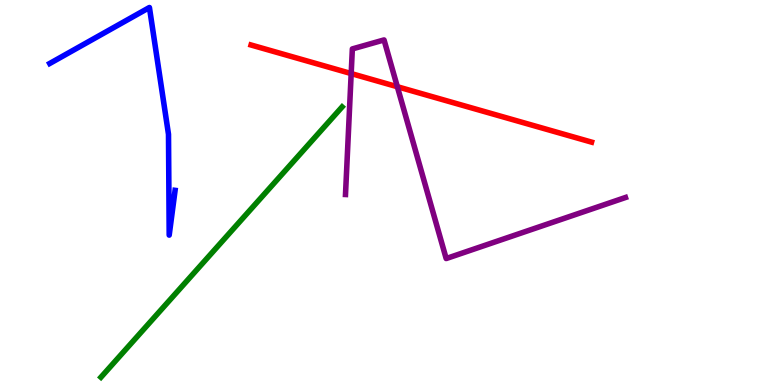[{'lines': ['blue', 'red'], 'intersections': []}, {'lines': ['green', 'red'], 'intersections': []}, {'lines': ['purple', 'red'], 'intersections': [{'x': 4.53, 'y': 8.09}, {'x': 5.13, 'y': 7.75}]}, {'lines': ['blue', 'green'], 'intersections': []}, {'lines': ['blue', 'purple'], 'intersections': []}, {'lines': ['green', 'purple'], 'intersections': []}]